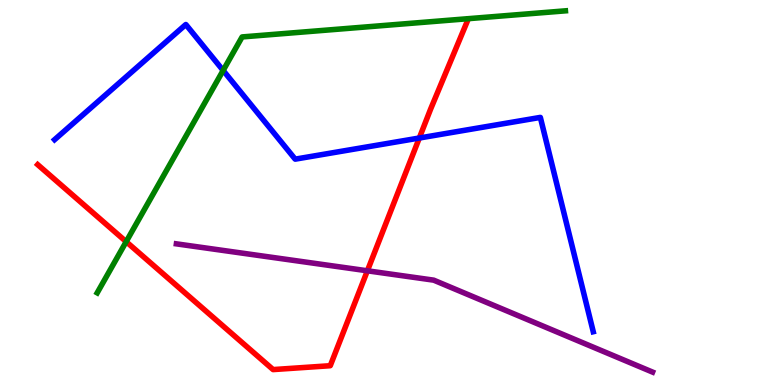[{'lines': ['blue', 'red'], 'intersections': [{'x': 5.41, 'y': 6.42}]}, {'lines': ['green', 'red'], 'intersections': [{'x': 1.63, 'y': 3.72}]}, {'lines': ['purple', 'red'], 'intersections': [{'x': 4.74, 'y': 2.97}]}, {'lines': ['blue', 'green'], 'intersections': [{'x': 2.88, 'y': 8.17}]}, {'lines': ['blue', 'purple'], 'intersections': []}, {'lines': ['green', 'purple'], 'intersections': []}]